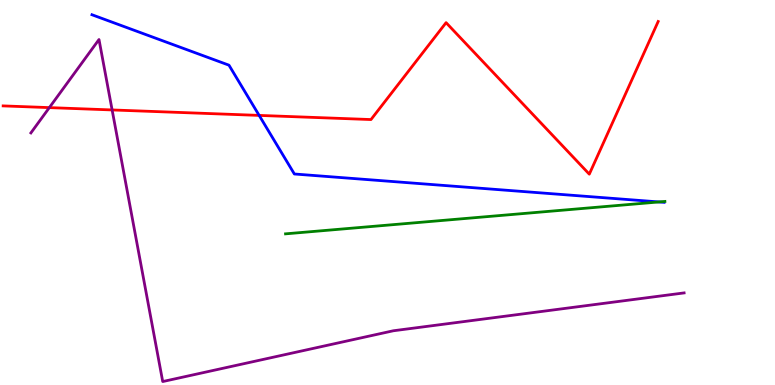[{'lines': ['blue', 'red'], 'intersections': [{'x': 3.34, 'y': 7.0}]}, {'lines': ['green', 'red'], 'intersections': []}, {'lines': ['purple', 'red'], 'intersections': [{'x': 0.637, 'y': 7.2}, {'x': 1.45, 'y': 7.14}]}, {'lines': ['blue', 'green'], 'intersections': [{'x': 8.5, 'y': 4.75}]}, {'lines': ['blue', 'purple'], 'intersections': []}, {'lines': ['green', 'purple'], 'intersections': []}]